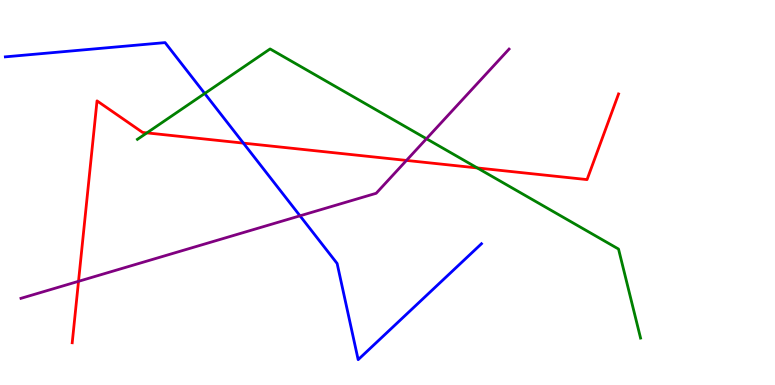[{'lines': ['blue', 'red'], 'intersections': [{'x': 3.14, 'y': 6.28}]}, {'lines': ['green', 'red'], 'intersections': [{'x': 1.9, 'y': 6.55}, {'x': 6.16, 'y': 5.64}]}, {'lines': ['purple', 'red'], 'intersections': [{'x': 1.01, 'y': 2.69}, {'x': 5.24, 'y': 5.83}]}, {'lines': ['blue', 'green'], 'intersections': [{'x': 2.64, 'y': 7.57}]}, {'lines': ['blue', 'purple'], 'intersections': [{'x': 3.87, 'y': 4.39}]}, {'lines': ['green', 'purple'], 'intersections': [{'x': 5.5, 'y': 6.4}]}]